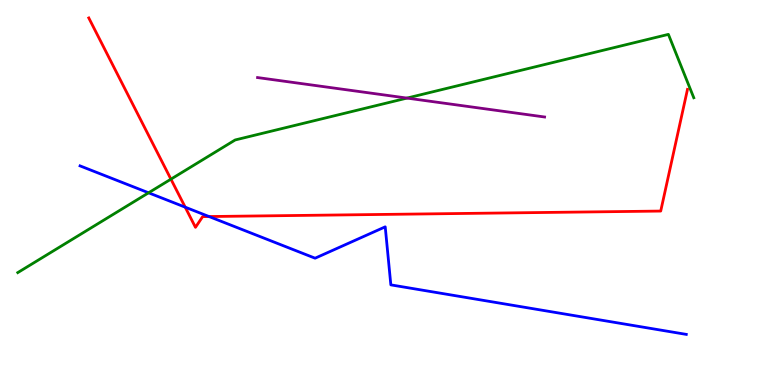[{'lines': ['blue', 'red'], 'intersections': [{'x': 2.39, 'y': 4.62}, {'x': 2.7, 'y': 4.38}]}, {'lines': ['green', 'red'], 'intersections': [{'x': 2.21, 'y': 5.35}]}, {'lines': ['purple', 'red'], 'intersections': []}, {'lines': ['blue', 'green'], 'intersections': [{'x': 1.92, 'y': 4.99}]}, {'lines': ['blue', 'purple'], 'intersections': []}, {'lines': ['green', 'purple'], 'intersections': [{'x': 5.25, 'y': 7.45}]}]